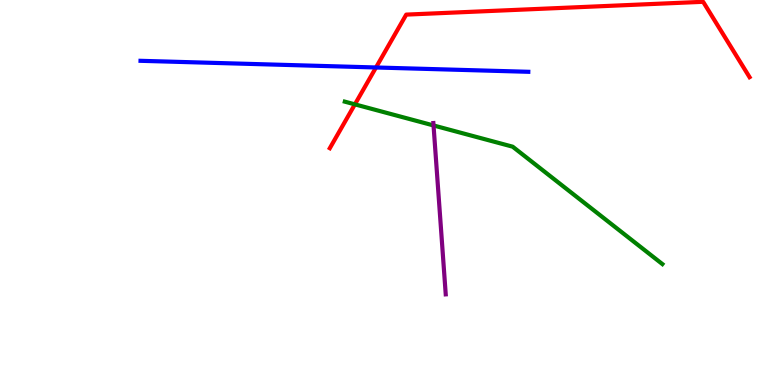[{'lines': ['blue', 'red'], 'intersections': [{'x': 4.85, 'y': 8.25}]}, {'lines': ['green', 'red'], 'intersections': [{'x': 4.58, 'y': 7.29}]}, {'lines': ['purple', 'red'], 'intersections': []}, {'lines': ['blue', 'green'], 'intersections': []}, {'lines': ['blue', 'purple'], 'intersections': []}, {'lines': ['green', 'purple'], 'intersections': [{'x': 5.59, 'y': 6.74}]}]